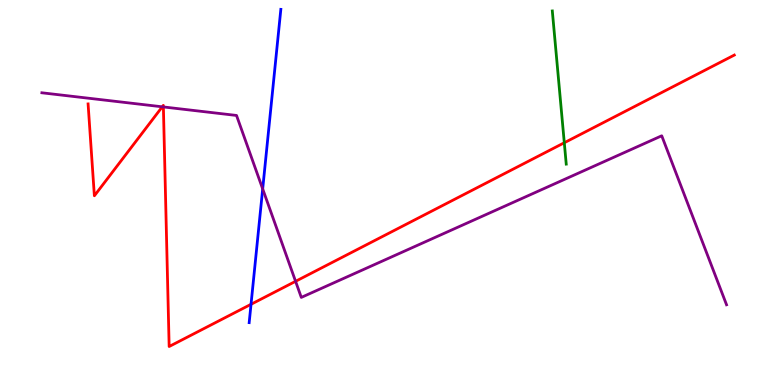[{'lines': ['blue', 'red'], 'intersections': [{'x': 3.24, 'y': 2.1}]}, {'lines': ['green', 'red'], 'intersections': [{'x': 7.28, 'y': 6.29}]}, {'lines': ['purple', 'red'], 'intersections': [{'x': 2.09, 'y': 7.23}, {'x': 2.11, 'y': 7.22}, {'x': 3.81, 'y': 2.69}]}, {'lines': ['blue', 'green'], 'intersections': []}, {'lines': ['blue', 'purple'], 'intersections': [{'x': 3.39, 'y': 5.09}]}, {'lines': ['green', 'purple'], 'intersections': []}]